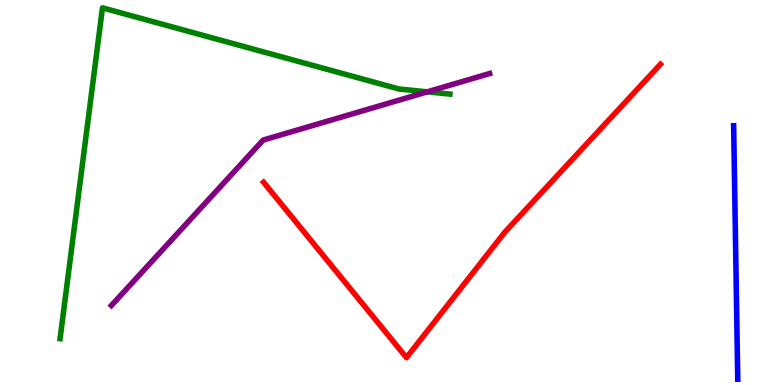[{'lines': ['blue', 'red'], 'intersections': []}, {'lines': ['green', 'red'], 'intersections': []}, {'lines': ['purple', 'red'], 'intersections': []}, {'lines': ['blue', 'green'], 'intersections': []}, {'lines': ['blue', 'purple'], 'intersections': []}, {'lines': ['green', 'purple'], 'intersections': [{'x': 5.51, 'y': 7.61}]}]